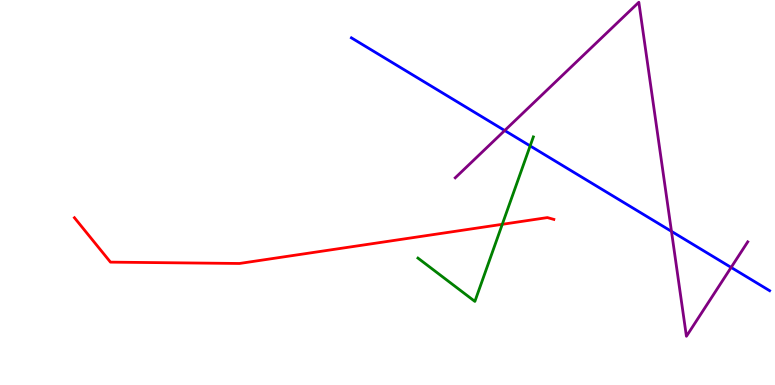[{'lines': ['blue', 'red'], 'intersections': []}, {'lines': ['green', 'red'], 'intersections': [{'x': 6.48, 'y': 4.17}]}, {'lines': ['purple', 'red'], 'intersections': []}, {'lines': ['blue', 'green'], 'intersections': [{'x': 6.84, 'y': 6.21}]}, {'lines': ['blue', 'purple'], 'intersections': [{'x': 6.51, 'y': 6.61}, {'x': 8.66, 'y': 3.99}, {'x': 9.43, 'y': 3.05}]}, {'lines': ['green', 'purple'], 'intersections': []}]